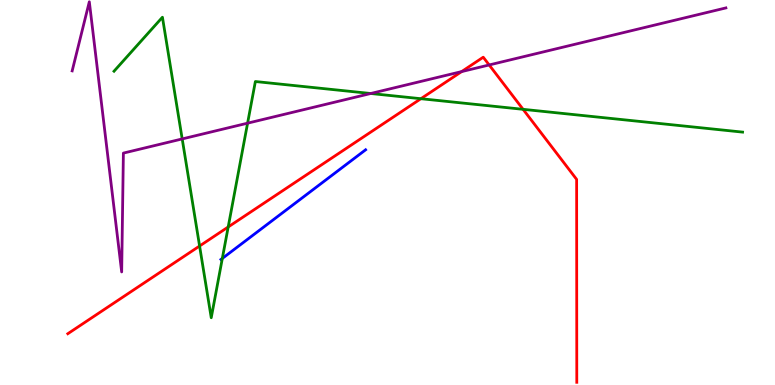[{'lines': ['blue', 'red'], 'intersections': []}, {'lines': ['green', 'red'], 'intersections': [{'x': 2.58, 'y': 3.61}, {'x': 2.94, 'y': 4.1}, {'x': 5.43, 'y': 7.44}, {'x': 6.75, 'y': 7.16}]}, {'lines': ['purple', 'red'], 'intersections': [{'x': 5.96, 'y': 8.14}, {'x': 6.31, 'y': 8.31}]}, {'lines': ['blue', 'green'], 'intersections': [{'x': 2.87, 'y': 3.29}]}, {'lines': ['blue', 'purple'], 'intersections': []}, {'lines': ['green', 'purple'], 'intersections': [{'x': 2.35, 'y': 6.39}, {'x': 3.19, 'y': 6.8}, {'x': 4.78, 'y': 7.57}]}]